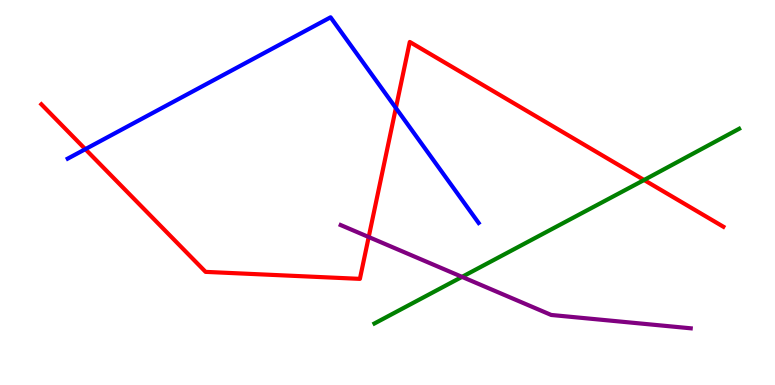[{'lines': ['blue', 'red'], 'intersections': [{'x': 1.1, 'y': 6.13}, {'x': 5.11, 'y': 7.2}]}, {'lines': ['green', 'red'], 'intersections': [{'x': 8.31, 'y': 5.32}]}, {'lines': ['purple', 'red'], 'intersections': [{'x': 4.76, 'y': 3.84}]}, {'lines': ['blue', 'green'], 'intersections': []}, {'lines': ['blue', 'purple'], 'intersections': []}, {'lines': ['green', 'purple'], 'intersections': [{'x': 5.96, 'y': 2.81}]}]